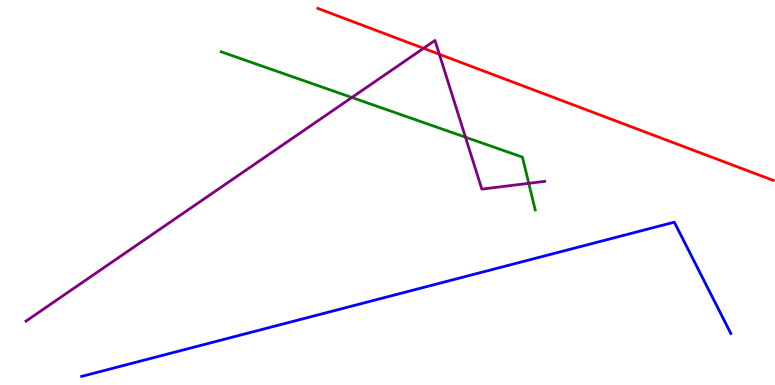[{'lines': ['blue', 'red'], 'intersections': []}, {'lines': ['green', 'red'], 'intersections': []}, {'lines': ['purple', 'red'], 'intersections': [{'x': 5.47, 'y': 8.75}, {'x': 5.67, 'y': 8.59}]}, {'lines': ['blue', 'green'], 'intersections': []}, {'lines': ['blue', 'purple'], 'intersections': []}, {'lines': ['green', 'purple'], 'intersections': [{'x': 4.54, 'y': 7.47}, {'x': 6.01, 'y': 6.44}, {'x': 6.82, 'y': 5.24}]}]